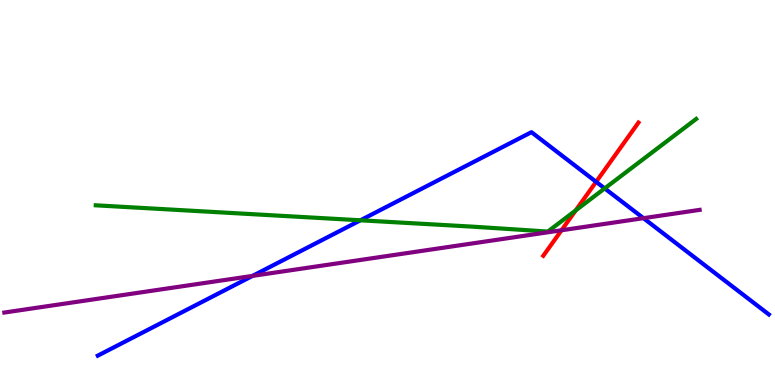[{'lines': ['blue', 'red'], 'intersections': [{'x': 7.69, 'y': 5.28}]}, {'lines': ['green', 'red'], 'intersections': [{'x': 7.43, 'y': 4.53}]}, {'lines': ['purple', 'red'], 'intersections': [{'x': 7.25, 'y': 4.02}]}, {'lines': ['blue', 'green'], 'intersections': [{'x': 4.65, 'y': 4.28}, {'x': 7.8, 'y': 5.11}]}, {'lines': ['blue', 'purple'], 'intersections': [{'x': 3.26, 'y': 2.83}, {'x': 8.3, 'y': 4.33}]}, {'lines': ['green', 'purple'], 'intersections': []}]